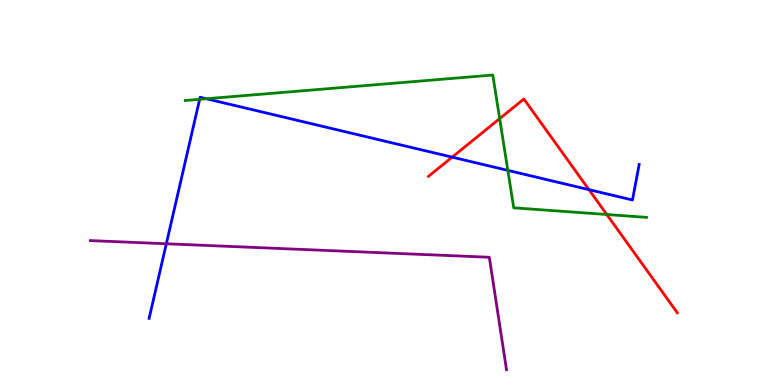[{'lines': ['blue', 'red'], 'intersections': [{'x': 5.83, 'y': 5.92}, {'x': 7.6, 'y': 5.07}]}, {'lines': ['green', 'red'], 'intersections': [{'x': 6.45, 'y': 6.92}, {'x': 7.83, 'y': 4.43}]}, {'lines': ['purple', 'red'], 'intersections': []}, {'lines': ['blue', 'green'], 'intersections': [{'x': 2.58, 'y': 7.42}, {'x': 2.66, 'y': 7.44}, {'x': 6.55, 'y': 5.57}]}, {'lines': ['blue', 'purple'], 'intersections': [{'x': 2.15, 'y': 3.67}]}, {'lines': ['green', 'purple'], 'intersections': []}]